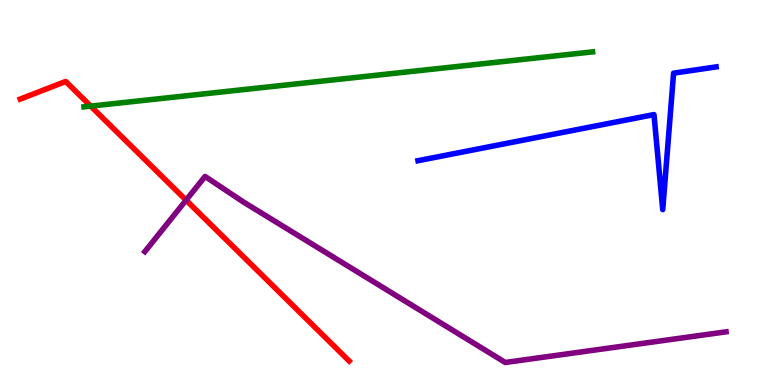[{'lines': ['blue', 'red'], 'intersections': []}, {'lines': ['green', 'red'], 'intersections': [{'x': 1.17, 'y': 7.24}]}, {'lines': ['purple', 'red'], 'intersections': [{'x': 2.4, 'y': 4.8}]}, {'lines': ['blue', 'green'], 'intersections': []}, {'lines': ['blue', 'purple'], 'intersections': []}, {'lines': ['green', 'purple'], 'intersections': []}]